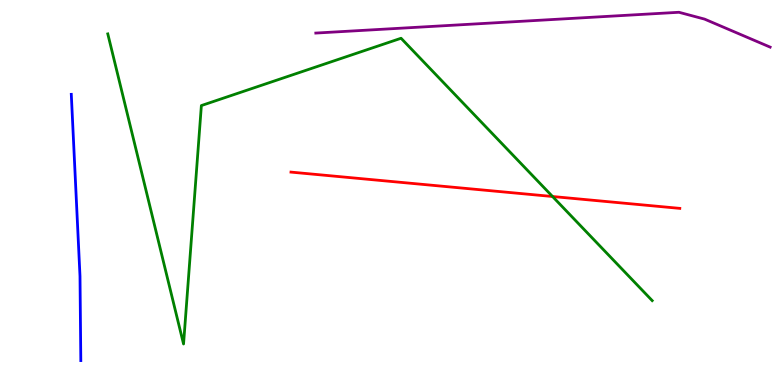[{'lines': ['blue', 'red'], 'intersections': []}, {'lines': ['green', 'red'], 'intersections': [{'x': 7.13, 'y': 4.9}]}, {'lines': ['purple', 'red'], 'intersections': []}, {'lines': ['blue', 'green'], 'intersections': []}, {'lines': ['blue', 'purple'], 'intersections': []}, {'lines': ['green', 'purple'], 'intersections': []}]